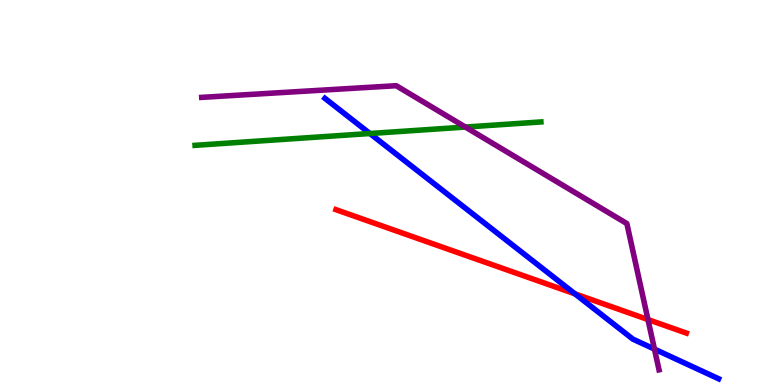[{'lines': ['blue', 'red'], 'intersections': [{'x': 7.42, 'y': 2.37}]}, {'lines': ['green', 'red'], 'intersections': []}, {'lines': ['purple', 'red'], 'intersections': [{'x': 8.36, 'y': 1.7}]}, {'lines': ['blue', 'green'], 'intersections': [{'x': 4.77, 'y': 6.53}]}, {'lines': ['blue', 'purple'], 'intersections': [{'x': 8.44, 'y': 0.932}]}, {'lines': ['green', 'purple'], 'intersections': [{'x': 6.01, 'y': 6.7}]}]